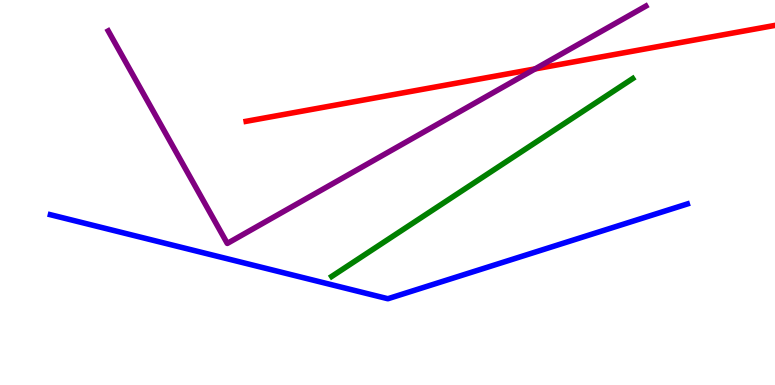[{'lines': ['blue', 'red'], 'intersections': []}, {'lines': ['green', 'red'], 'intersections': []}, {'lines': ['purple', 'red'], 'intersections': [{'x': 6.9, 'y': 8.21}]}, {'lines': ['blue', 'green'], 'intersections': []}, {'lines': ['blue', 'purple'], 'intersections': []}, {'lines': ['green', 'purple'], 'intersections': []}]